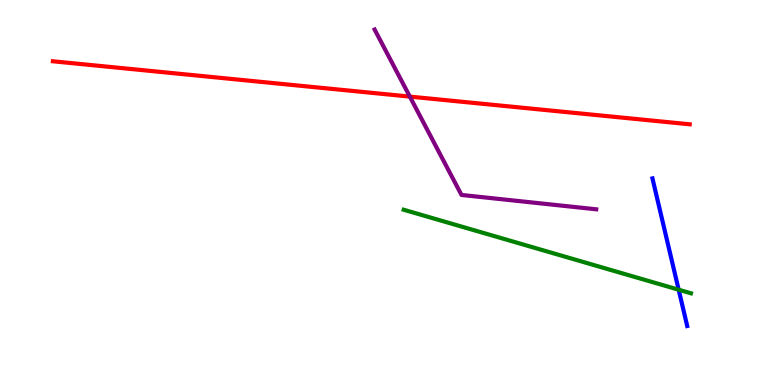[{'lines': ['blue', 'red'], 'intersections': []}, {'lines': ['green', 'red'], 'intersections': []}, {'lines': ['purple', 'red'], 'intersections': [{'x': 5.29, 'y': 7.49}]}, {'lines': ['blue', 'green'], 'intersections': [{'x': 8.76, 'y': 2.47}]}, {'lines': ['blue', 'purple'], 'intersections': []}, {'lines': ['green', 'purple'], 'intersections': []}]